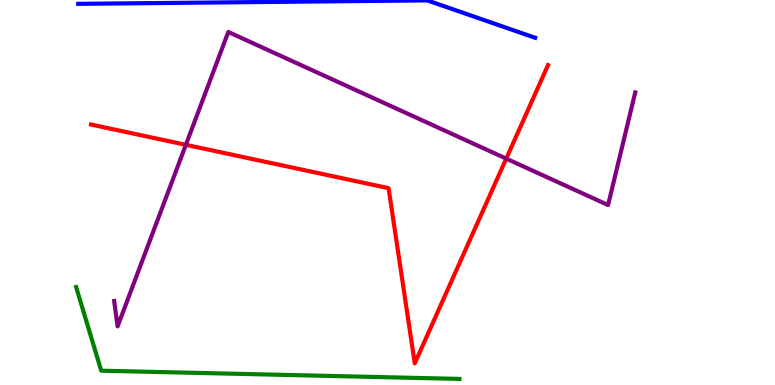[{'lines': ['blue', 'red'], 'intersections': []}, {'lines': ['green', 'red'], 'intersections': []}, {'lines': ['purple', 'red'], 'intersections': [{'x': 2.4, 'y': 6.24}, {'x': 6.53, 'y': 5.88}]}, {'lines': ['blue', 'green'], 'intersections': []}, {'lines': ['blue', 'purple'], 'intersections': []}, {'lines': ['green', 'purple'], 'intersections': []}]